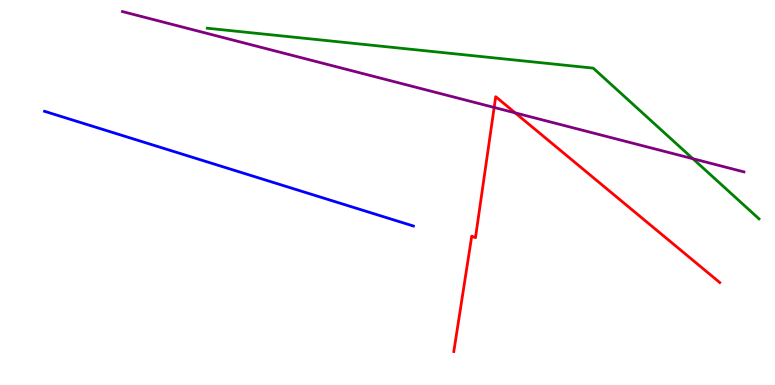[{'lines': ['blue', 'red'], 'intersections': []}, {'lines': ['green', 'red'], 'intersections': []}, {'lines': ['purple', 'red'], 'intersections': [{'x': 6.38, 'y': 7.21}, {'x': 6.65, 'y': 7.07}]}, {'lines': ['blue', 'green'], 'intersections': []}, {'lines': ['blue', 'purple'], 'intersections': []}, {'lines': ['green', 'purple'], 'intersections': [{'x': 8.94, 'y': 5.88}]}]